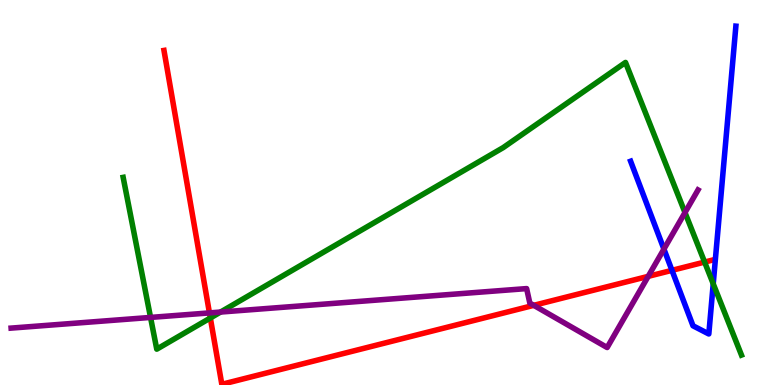[{'lines': ['blue', 'red'], 'intersections': [{'x': 8.67, 'y': 2.98}]}, {'lines': ['green', 'red'], 'intersections': [{'x': 2.71, 'y': 1.74}, {'x': 9.09, 'y': 3.19}]}, {'lines': ['purple', 'red'], 'intersections': [{'x': 2.7, 'y': 1.87}, {'x': 6.89, 'y': 2.07}, {'x': 8.36, 'y': 2.82}]}, {'lines': ['blue', 'green'], 'intersections': [{'x': 9.2, 'y': 2.63}]}, {'lines': ['blue', 'purple'], 'intersections': [{'x': 8.57, 'y': 3.53}]}, {'lines': ['green', 'purple'], 'intersections': [{'x': 1.94, 'y': 1.76}, {'x': 2.85, 'y': 1.89}, {'x': 8.84, 'y': 4.48}]}]